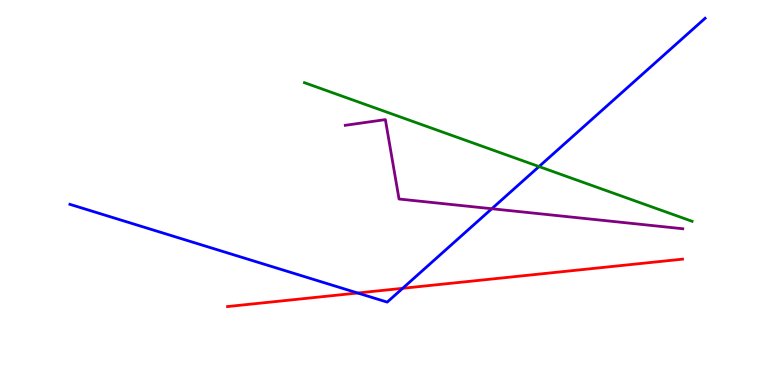[{'lines': ['blue', 'red'], 'intersections': [{'x': 4.61, 'y': 2.39}, {'x': 5.2, 'y': 2.51}]}, {'lines': ['green', 'red'], 'intersections': []}, {'lines': ['purple', 'red'], 'intersections': []}, {'lines': ['blue', 'green'], 'intersections': [{'x': 6.96, 'y': 5.67}]}, {'lines': ['blue', 'purple'], 'intersections': [{'x': 6.35, 'y': 4.58}]}, {'lines': ['green', 'purple'], 'intersections': []}]